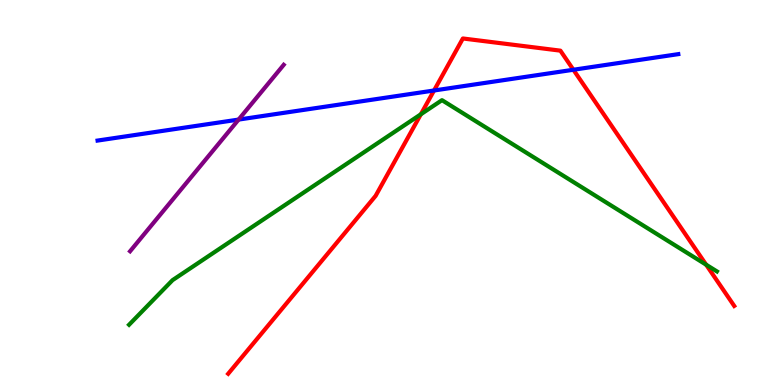[{'lines': ['blue', 'red'], 'intersections': [{'x': 5.6, 'y': 7.65}, {'x': 7.4, 'y': 8.19}]}, {'lines': ['green', 'red'], 'intersections': [{'x': 5.43, 'y': 7.03}, {'x': 9.11, 'y': 3.12}]}, {'lines': ['purple', 'red'], 'intersections': []}, {'lines': ['blue', 'green'], 'intersections': []}, {'lines': ['blue', 'purple'], 'intersections': [{'x': 3.08, 'y': 6.89}]}, {'lines': ['green', 'purple'], 'intersections': []}]